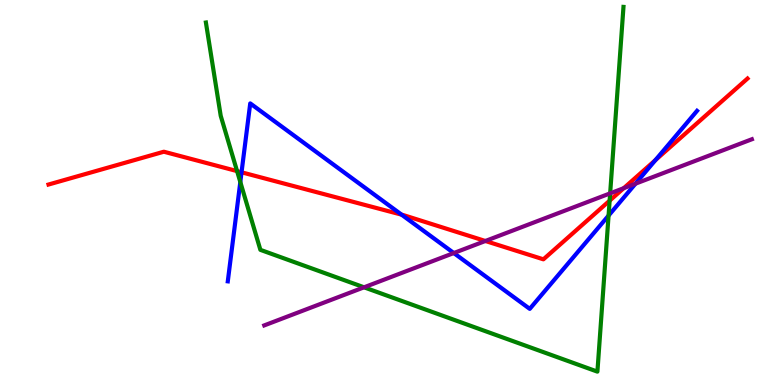[{'lines': ['blue', 'red'], 'intersections': [{'x': 3.12, 'y': 5.52}, {'x': 5.18, 'y': 4.42}, {'x': 8.46, 'y': 5.84}]}, {'lines': ['green', 'red'], 'intersections': [{'x': 3.06, 'y': 5.56}, {'x': 7.87, 'y': 4.79}]}, {'lines': ['purple', 'red'], 'intersections': [{'x': 6.26, 'y': 3.74}, {'x': 8.05, 'y': 5.11}]}, {'lines': ['blue', 'green'], 'intersections': [{'x': 3.1, 'y': 5.27}, {'x': 7.85, 'y': 4.4}]}, {'lines': ['blue', 'purple'], 'intersections': [{'x': 5.86, 'y': 3.43}, {'x': 8.2, 'y': 5.23}]}, {'lines': ['green', 'purple'], 'intersections': [{'x': 4.7, 'y': 2.54}, {'x': 7.87, 'y': 4.98}]}]